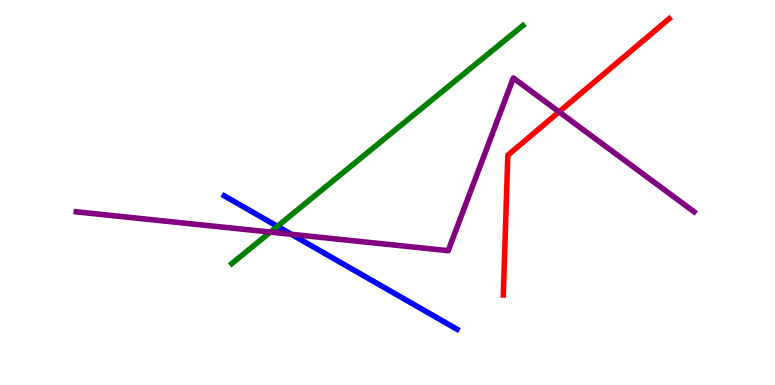[{'lines': ['blue', 'red'], 'intersections': []}, {'lines': ['green', 'red'], 'intersections': []}, {'lines': ['purple', 'red'], 'intersections': [{'x': 7.21, 'y': 7.09}]}, {'lines': ['blue', 'green'], 'intersections': [{'x': 3.58, 'y': 4.12}]}, {'lines': ['blue', 'purple'], 'intersections': [{'x': 3.76, 'y': 3.91}]}, {'lines': ['green', 'purple'], 'intersections': [{'x': 3.49, 'y': 3.97}]}]